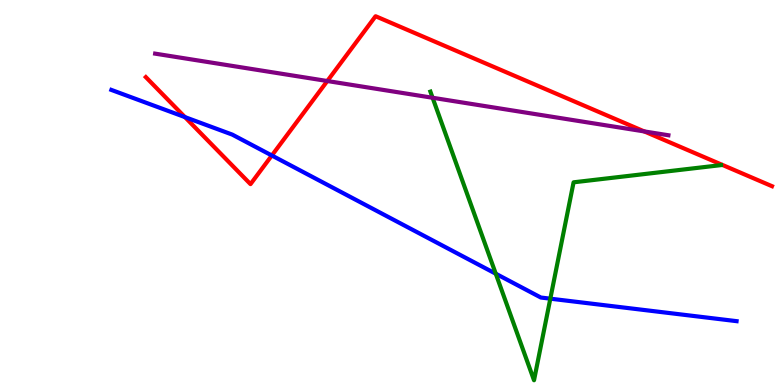[{'lines': ['blue', 'red'], 'intersections': [{'x': 2.39, 'y': 6.96}, {'x': 3.51, 'y': 5.96}]}, {'lines': ['green', 'red'], 'intersections': []}, {'lines': ['purple', 'red'], 'intersections': [{'x': 4.22, 'y': 7.9}, {'x': 8.31, 'y': 6.59}]}, {'lines': ['blue', 'green'], 'intersections': [{'x': 6.4, 'y': 2.89}, {'x': 7.1, 'y': 2.24}]}, {'lines': ['blue', 'purple'], 'intersections': []}, {'lines': ['green', 'purple'], 'intersections': [{'x': 5.58, 'y': 7.46}]}]